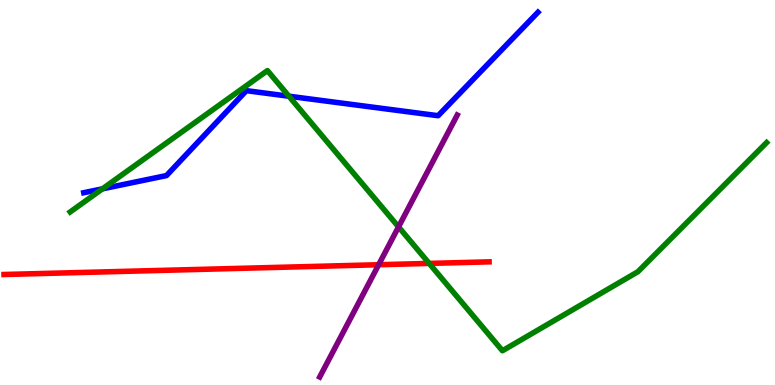[{'lines': ['blue', 'red'], 'intersections': []}, {'lines': ['green', 'red'], 'intersections': [{'x': 5.54, 'y': 3.16}]}, {'lines': ['purple', 'red'], 'intersections': [{'x': 4.89, 'y': 3.12}]}, {'lines': ['blue', 'green'], 'intersections': [{'x': 1.32, 'y': 5.1}, {'x': 3.73, 'y': 7.5}]}, {'lines': ['blue', 'purple'], 'intersections': []}, {'lines': ['green', 'purple'], 'intersections': [{'x': 5.14, 'y': 4.11}]}]